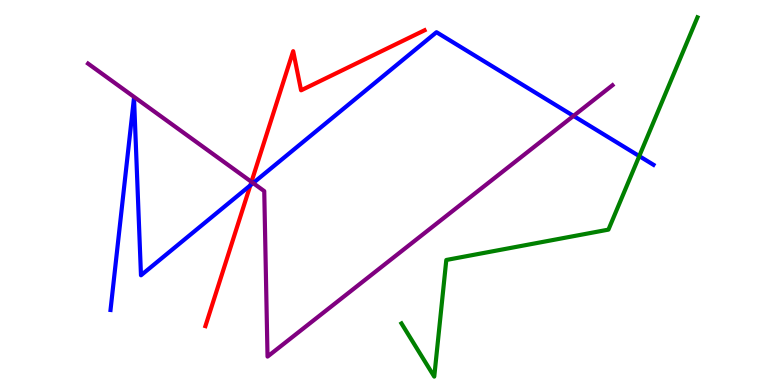[{'lines': ['blue', 'red'], 'intersections': [{'x': 3.23, 'y': 5.19}]}, {'lines': ['green', 'red'], 'intersections': []}, {'lines': ['purple', 'red'], 'intersections': [{'x': 3.24, 'y': 5.28}]}, {'lines': ['blue', 'green'], 'intersections': [{'x': 8.25, 'y': 5.95}]}, {'lines': ['blue', 'purple'], 'intersections': [{'x': 3.27, 'y': 5.25}, {'x': 7.4, 'y': 6.99}]}, {'lines': ['green', 'purple'], 'intersections': []}]